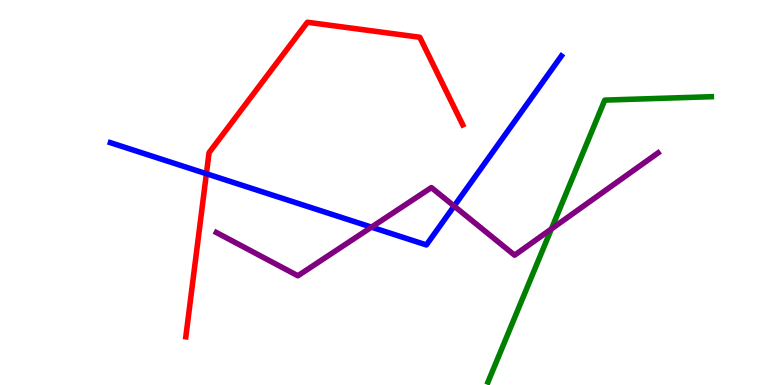[{'lines': ['blue', 'red'], 'intersections': [{'x': 2.66, 'y': 5.49}]}, {'lines': ['green', 'red'], 'intersections': []}, {'lines': ['purple', 'red'], 'intersections': []}, {'lines': ['blue', 'green'], 'intersections': []}, {'lines': ['blue', 'purple'], 'intersections': [{'x': 4.79, 'y': 4.1}, {'x': 5.86, 'y': 4.65}]}, {'lines': ['green', 'purple'], 'intersections': [{'x': 7.11, 'y': 4.05}]}]